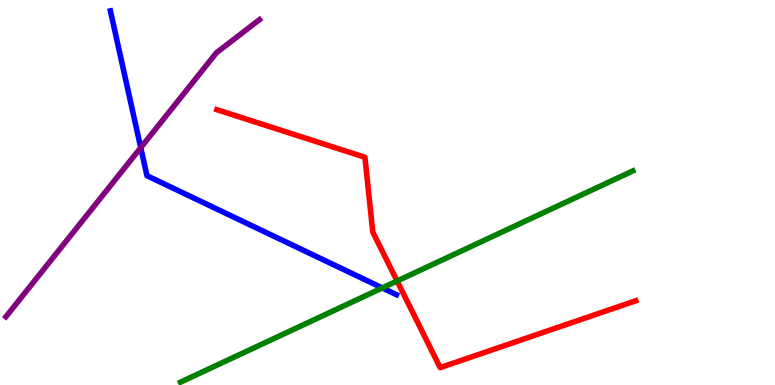[{'lines': ['blue', 'red'], 'intersections': []}, {'lines': ['green', 'red'], 'intersections': [{'x': 5.12, 'y': 2.7}]}, {'lines': ['purple', 'red'], 'intersections': []}, {'lines': ['blue', 'green'], 'intersections': [{'x': 4.93, 'y': 2.52}]}, {'lines': ['blue', 'purple'], 'intersections': [{'x': 1.82, 'y': 6.16}]}, {'lines': ['green', 'purple'], 'intersections': []}]